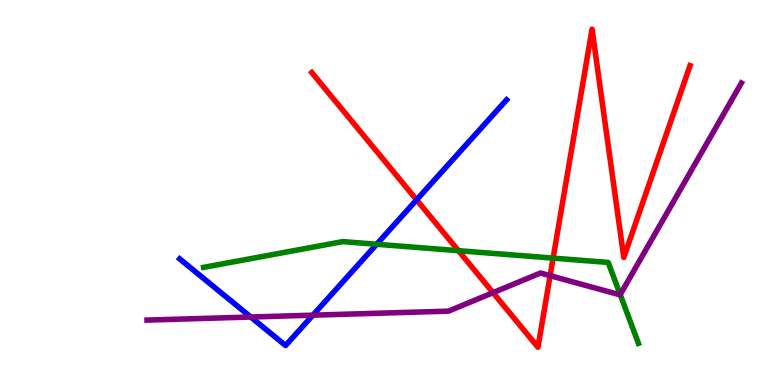[{'lines': ['blue', 'red'], 'intersections': [{'x': 5.38, 'y': 4.81}]}, {'lines': ['green', 'red'], 'intersections': [{'x': 5.92, 'y': 3.49}, {'x': 7.14, 'y': 3.3}]}, {'lines': ['purple', 'red'], 'intersections': [{'x': 6.36, 'y': 2.4}, {'x': 7.1, 'y': 2.84}]}, {'lines': ['blue', 'green'], 'intersections': [{'x': 4.86, 'y': 3.66}]}, {'lines': ['blue', 'purple'], 'intersections': [{'x': 3.24, 'y': 1.77}, {'x': 4.04, 'y': 1.81}]}, {'lines': ['green', 'purple'], 'intersections': [{'x': 8.0, 'y': 2.35}]}]